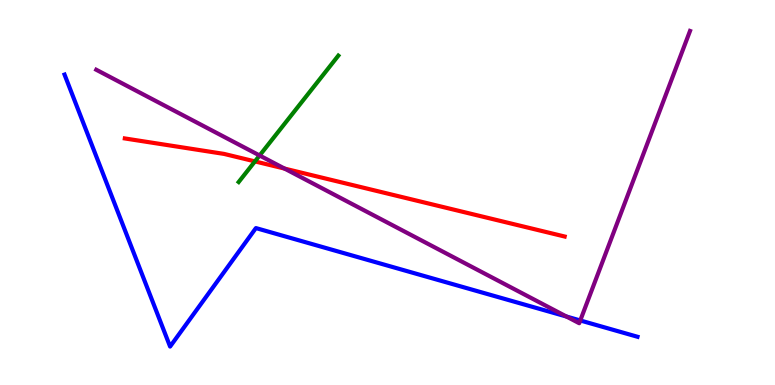[{'lines': ['blue', 'red'], 'intersections': []}, {'lines': ['green', 'red'], 'intersections': [{'x': 3.29, 'y': 5.81}]}, {'lines': ['purple', 'red'], 'intersections': [{'x': 3.67, 'y': 5.62}]}, {'lines': ['blue', 'green'], 'intersections': []}, {'lines': ['blue', 'purple'], 'intersections': [{'x': 7.31, 'y': 1.78}, {'x': 7.49, 'y': 1.68}]}, {'lines': ['green', 'purple'], 'intersections': [{'x': 3.35, 'y': 5.96}]}]